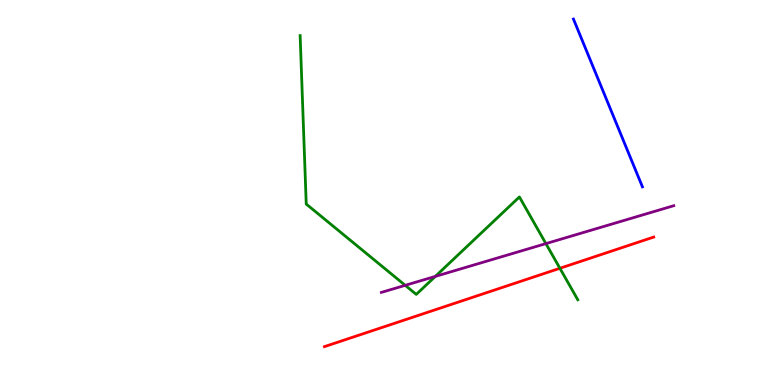[{'lines': ['blue', 'red'], 'intersections': []}, {'lines': ['green', 'red'], 'intersections': [{'x': 7.22, 'y': 3.03}]}, {'lines': ['purple', 'red'], 'intersections': []}, {'lines': ['blue', 'green'], 'intersections': []}, {'lines': ['blue', 'purple'], 'intersections': []}, {'lines': ['green', 'purple'], 'intersections': [{'x': 5.23, 'y': 2.59}, {'x': 5.62, 'y': 2.82}, {'x': 7.04, 'y': 3.67}]}]